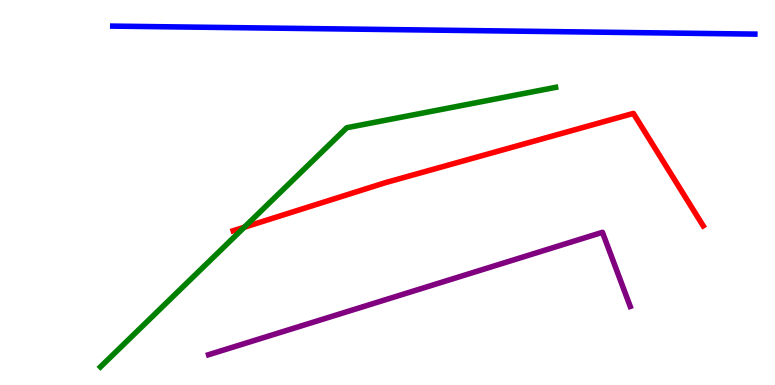[{'lines': ['blue', 'red'], 'intersections': []}, {'lines': ['green', 'red'], 'intersections': [{'x': 3.15, 'y': 4.1}]}, {'lines': ['purple', 'red'], 'intersections': []}, {'lines': ['blue', 'green'], 'intersections': []}, {'lines': ['blue', 'purple'], 'intersections': []}, {'lines': ['green', 'purple'], 'intersections': []}]